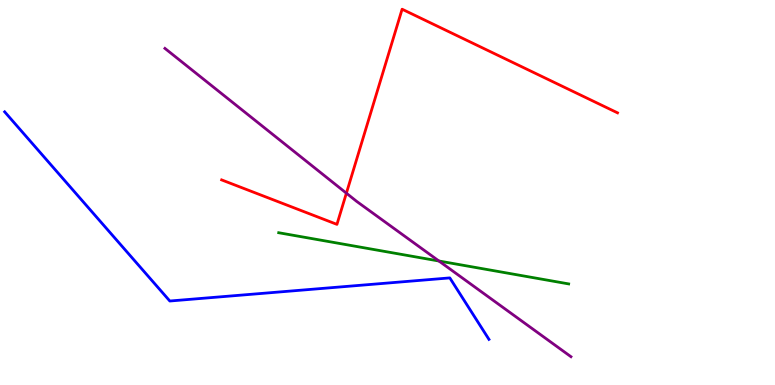[{'lines': ['blue', 'red'], 'intersections': []}, {'lines': ['green', 'red'], 'intersections': []}, {'lines': ['purple', 'red'], 'intersections': [{'x': 4.47, 'y': 4.98}]}, {'lines': ['blue', 'green'], 'intersections': []}, {'lines': ['blue', 'purple'], 'intersections': []}, {'lines': ['green', 'purple'], 'intersections': [{'x': 5.66, 'y': 3.22}]}]